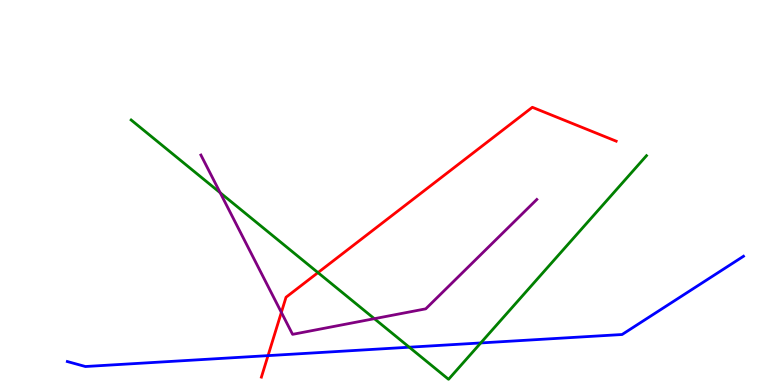[{'lines': ['blue', 'red'], 'intersections': [{'x': 3.46, 'y': 0.763}]}, {'lines': ['green', 'red'], 'intersections': [{'x': 4.1, 'y': 2.92}]}, {'lines': ['purple', 'red'], 'intersections': [{'x': 3.63, 'y': 1.89}]}, {'lines': ['blue', 'green'], 'intersections': [{'x': 5.28, 'y': 0.982}, {'x': 6.2, 'y': 1.09}]}, {'lines': ['blue', 'purple'], 'intersections': []}, {'lines': ['green', 'purple'], 'intersections': [{'x': 2.84, 'y': 4.99}, {'x': 4.83, 'y': 1.72}]}]